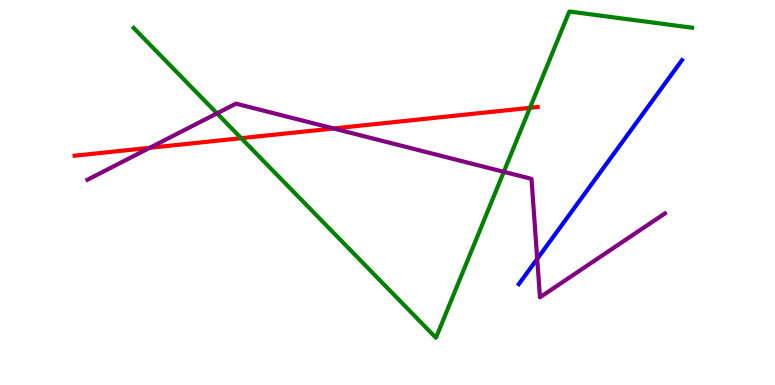[{'lines': ['blue', 'red'], 'intersections': []}, {'lines': ['green', 'red'], 'intersections': [{'x': 3.11, 'y': 6.41}, {'x': 6.84, 'y': 7.2}]}, {'lines': ['purple', 'red'], 'intersections': [{'x': 1.93, 'y': 6.16}, {'x': 4.3, 'y': 6.66}]}, {'lines': ['blue', 'green'], 'intersections': []}, {'lines': ['blue', 'purple'], 'intersections': [{'x': 6.93, 'y': 3.28}]}, {'lines': ['green', 'purple'], 'intersections': [{'x': 2.8, 'y': 7.06}, {'x': 6.5, 'y': 5.54}]}]